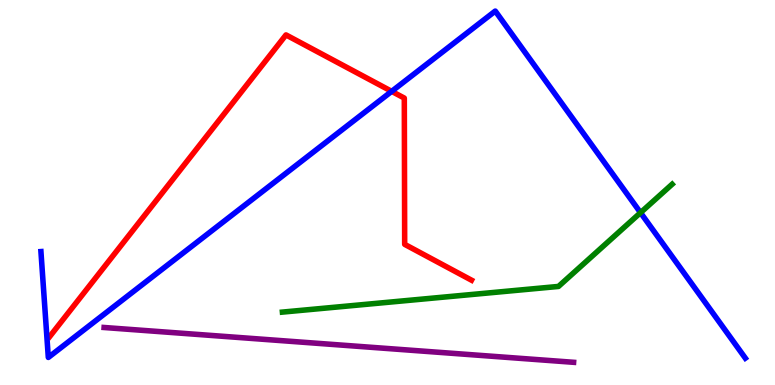[{'lines': ['blue', 'red'], 'intersections': [{'x': 5.05, 'y': 7.63}]}, {'lines': ['green', 'red'], 'intersections': []}, {'lines': ['purple', 'red'], 'intersections': []}, {'lines': ['blue', 'green'], 'intersections': [{'x': 8.26, 'y': 4.48}]}, {'lines': ['blue', 'purple'], 'intersections': []}, {'lines': ['green', 'purple'], 'intersections': []}]